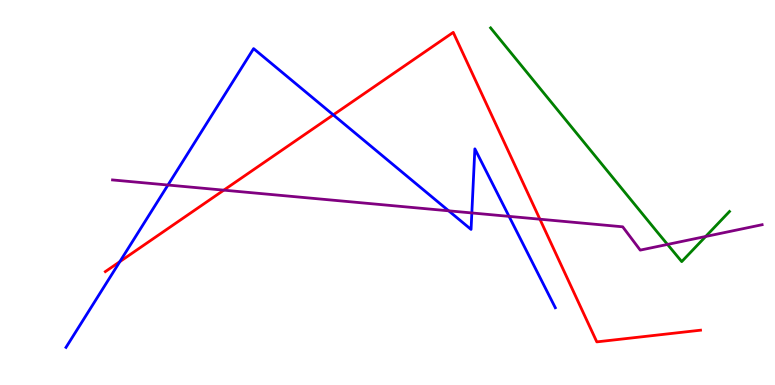[{'lines': ['blue', 'red'], 'intersections': [{'x': 1.55, 'y': 3.2}, {'x': 4.3, 'y': 7.02}]}, {'lines': ['green', 'red'], 'intersections': []}, {'lines': ['purple', 'red'], 'intersections': [{'x': 2.89, 'y': 5.06}, {'x': 6.97, 'y': 4.31}]}, {'lines': ['blue', 'green'], 'intersections': []}, {'lines': ['blue', 'purple'], 'intersections': [{'x': 2.17, 'y': 5.19}, {'x': 5.79, 'y': 4.52}, {'x': 6.09, 'y': 4.47}, {'x': 6.57, 'y': 4.38}]}, {'lines': ['green', 'purple'], 'intersections': [{'x': 8.61, 'y': 3.65}, {'x': 9.11, 'y': 3.86}]}]